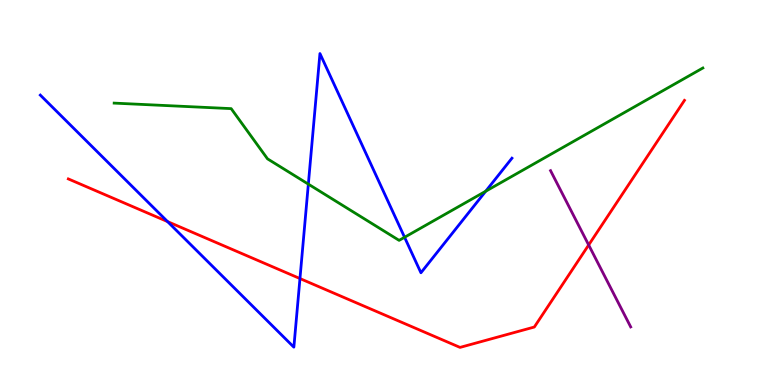[{'lines': ['blue', 'red'], 'intersections': [{'x': 2.16, 'y': 4.24}, {'x': 3.87, 'y': 2.76}]}, {'lines': ['green', 'red'], 'intersections': []}, {'lines': ['purple', 'red'], 'intersections': [{'x': 7.6, 'y': 3.64}]}, {'lines': ['blue', 'green'], 'intersections': [{'x': 3.98, 'y': 5.22}, {'x': 5.22, 'y': 3.84}, {'x': 6.27, 'y': 5.03}]}, {'lines': ['blue', 'purple'], 'intersections': []}, {'lines': ['green', 'purple'], 'intersections': []}]